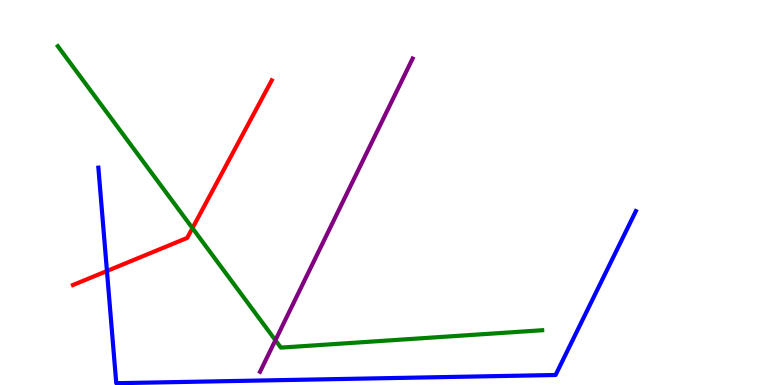[{'lines': ['blue', 'red'], 'intersections': [{'x': 1.38, 'y': 2.96}]}, {'lines': ['green', 'red'], 'intersections': [{'x': 2.48, 'y': 4.07}]}, {'lines': ['purple', 'red'], 'intersections': []}, {'lines': ['blue', 'green'], 'intersections': []}, {'lines': ['blue', 'purple'], 'intersections': []}, {'lines': ['green', 'purple'], 'intersections': [{'x': 3.55, 'y': 1.16}]}]